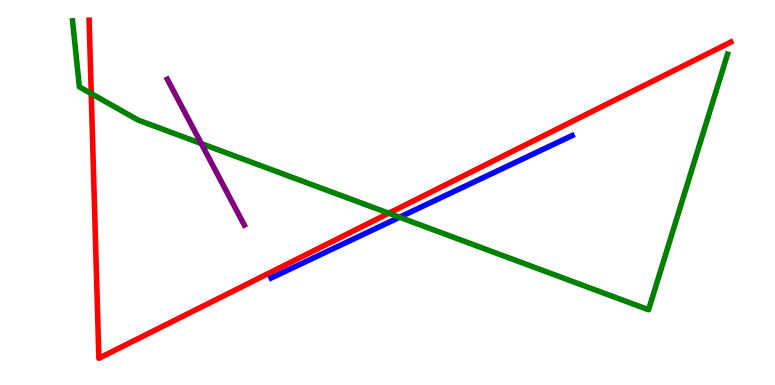[{'lines': ['blue', 'red'], 'intersections': []}, {'lines': ['green', 'red'], 'intersections': [{'x': 1.18, 'y': 7.57}, {'x': 5.02, 'y': 4.46}]}, {'lines': ['purple', 'red'], 'intersections': []}, {'lines': ['blue', 'green'], 'intersections': [{'x': 5.16, 'y': 4.36}]}, {'lines': ['blue', 'purple'], 'intersections': []}, {'lines': ['green', 'purple'], 'intersections': [{'x': 2.6, 'y': 6.27}]}]